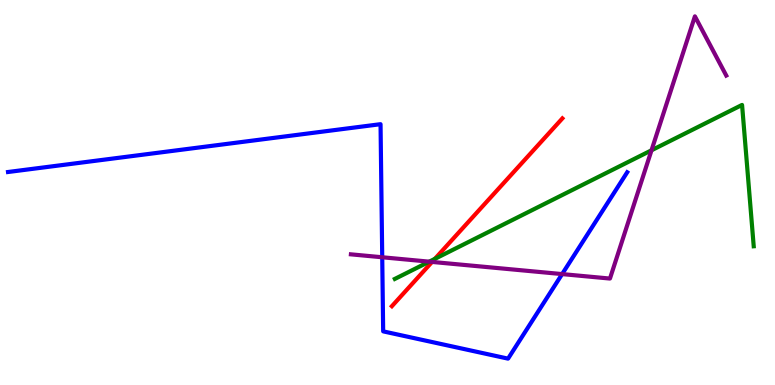[{'lines': ['blue', 'red'], 'intersections': []}, {'lines': ['green', 'red'], 'intersections': [{'x': 5.61, 'y': 3.28}]}, {'lines': ['purple', 'red'], 'intersections': [{'x': 5.58, 'y': 3.2}]}, {'lines': ['blue', 'green'], 'intersections': []}, {'lines': ['blue', 'purple'], 'intersections': [{'x': 4.93, 'y': 3.32}, {'x': 7.25, 'y': 2.88}]}, {'lines': ['green', 'purple'], 'intersections': [{'x': 5.54, 'y': 3.2}, {'x': 8.41, 'y': 6.1}]}]